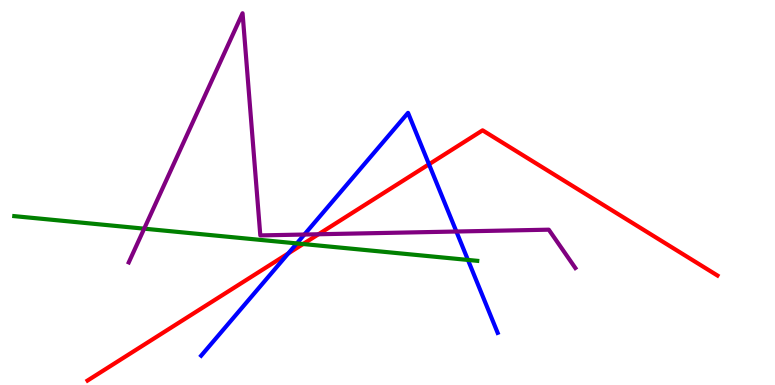[{'lines': ['blue', 'red'], 'intersections': [{'x': 3.72, 'y': 3.42}, {'x': 5.54, 'y': 5.73}]}, {'lines': ['green', 'red'], 'intersections': [{'x': 3.91, 'y': 3.66}]}, {'lines': ['purple', 'red'], 'intersections': [{'x': 4.11, 'y': 3.92}]}, {'lines': ['blue', 'green'], 'intersections': [{'x': 3.83, 'y': 3.68}, {'x': 6.04, 'y': 3.25}]}, {'lines': ['blue', 'purple'], 'intersections': [{'x': 3.93, 'y': 3.91}, {'x': 5.89, 'y': 3.99}]}, {'lines': ['green', 'purple'], 'intersections': [{'x': 1.86, 'y': 4.06}]}]